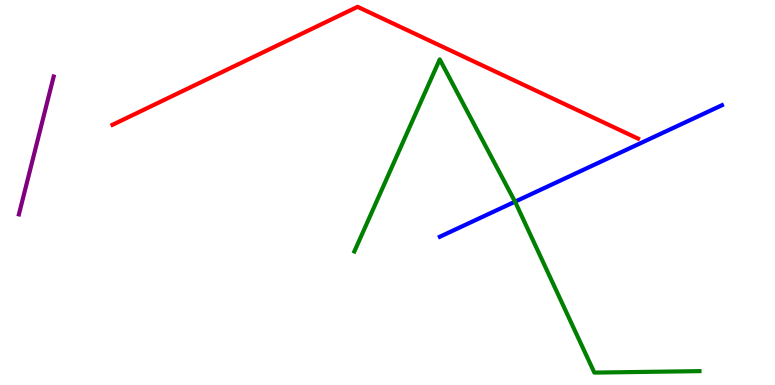[{'lines': ['blue', 'red'], 'intersections': []}, {'lines': ['green', 'red'], 'intersections': []}, {'lines': ['purple', 'red'], 'intersections': []}, {'lines': ['blue', 'green'], 'intersections': [{'x': 6.65, 'y': 4.76}]}, {'lines': ['blue', 'purple'], 'intersections': []}, {'lines': ['green', 'purple'], 'intersections': []}]